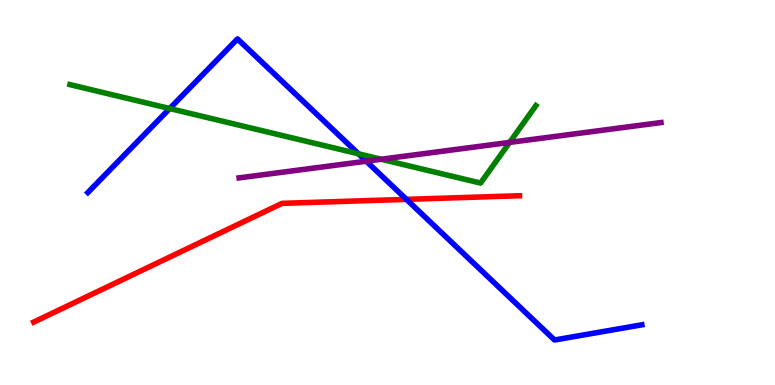[{'lines': ['blue', 'red'], 'intersections': [{'x': 5.24, 'y': 4.82}]}, {'lines': ['green', 'red'], 'intersections': []}, {'lines': ['purple', 'red'], 'intersections': []}, {'lines': ['blue', 'green'], 'intersections': [{'x': 2.19, 'y': 7.18}, {'x': 4.62, 'y': 6.01}]}, {'lines': ['blue', 'purple'], 'intersections': [{'x': 4.73, 'y': 5.81}]}, {'lines': ['green', 'purple'], 'intersections': [{'x': 4.92, 'y': 5.86}, {'x': 6.58, 'y': 6.3}]}]